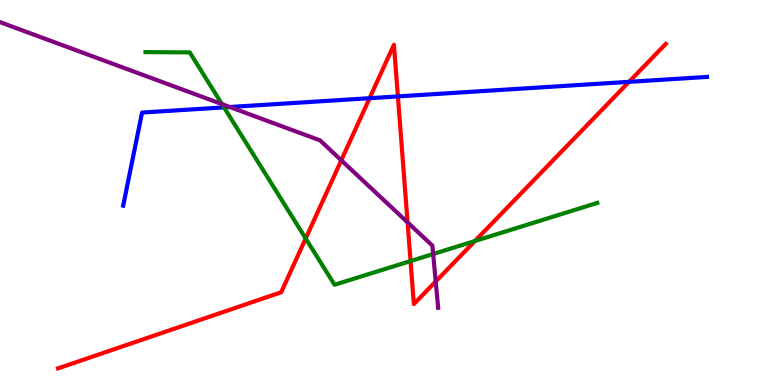[{'lines': ['blue', 'red'], 'intersections': [{'x': 4.77, 'y': 7.45}, {'x': 5.13, 'y': 7.5}, {'x': 8.12, 'y': 7.87}]}, {'lines': ['green', 'red'], 'intersections': [{'x': 3.94, 'y': 3.81}, {'x': 5.3, 'y': 3.22}, {'x': 6.13, 'y': 3.74}]}, {'lines': ['purple', 'red'], 'intersections': [{'x': 4.4, 'y': 5.84}, {'x': 5.26, 'y': 4.22}, {'x': 5.62, 'y': 2.69}]}, {'lines': ['blue', 'green'], 'intersections': [{'x': 2.89, 'y': 7.21}]}, {'lines': ['blue', 'purple'], 'intersections': [{'x': 2.96, 'y': 7.22}]}, {'lines': ['green', 'purple'], 'intersections': [{'x': 2.86, 'y': 7.3}, {'x': 5.59, 'y': 3.4}]}]